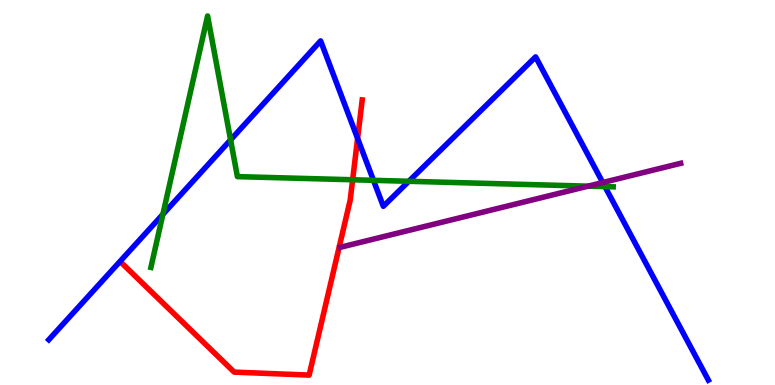[{'lines': ['blue', 'red'], 'intersections': [{'x': 4.61, 'y': 6.4}]}, {'lines': ['green', 'red'], 'intersections': [{'x': 4.55, 'y': 5.33}]}, {'lines': ['purple', 'red'], 'intersections': []}, {'lines': ['blue', 'green'], 'intersections': [{'x': 2.1, 'y': 4.43}, {'x': 2.98, 'y': 6.37}, {'x': 4.82, 'y': 5.32}, {'x': 5.28, 'y': 5.29}, {'x': 7.81, 'y': 5.15}]}, {'lines': ['blue', 'purple'], 'intersections': [{'x': 7.78, 'y': 5.26}]}, {'lines': ['green', 'purple'], 'intersections': [{'x': 7.59, 'y': 5.16}]}]